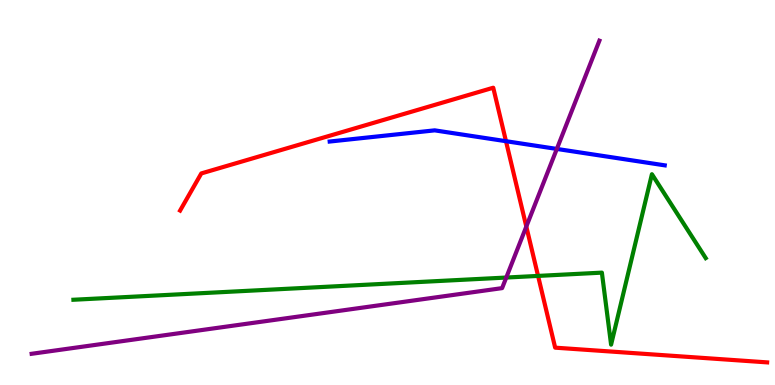[{'lines': ['blue', 'red'], 'intersections': [{'x': 6.53, 'y': 6.33}]}, {'lines': ['green', 'red'], 'intersections': [{'x': 6.94, 'y': 2.83}]}, {'lines': ['purple', 'red'], 'intersections': [{'x': 6.79, 'y': 4.12}]}, {'lines': ['blue', 'green'], 'intersections': []}, {'lines': ['blue', 'purple'], 'intersections': [{'x': 7.18, 'y': 6.13}]}, {'lines': ['green', 'purple'], 'intersections': [{'x': 6.53, 'y': 2.79}]}]